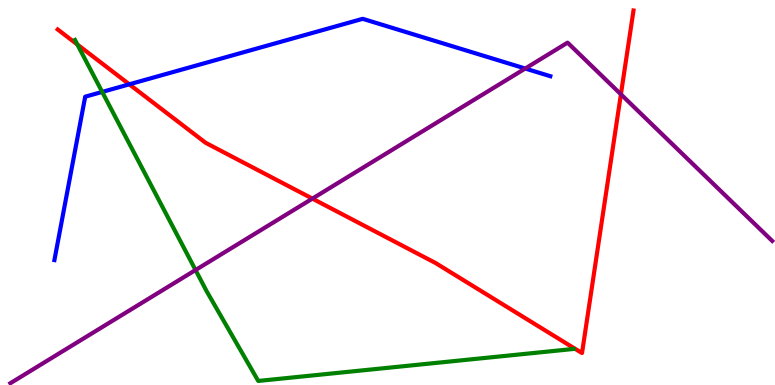[{'lines': ['blue', 'red'], 'intersections': [{'x': 1.67, 'y': 7.81}]}, {'lines': ['green', 'red'], 'intersections': [{'x': 0.998, 'y': 8.84}]}, {'lines': ['purple', 'red'], 'intersections': [{'x': 4.03, 'y': 4.84}, {'x': 8.01, 'y': 7.55}]}, {'lines': ['blue', 'green'], 'intersections': [{'x': 1.32, 'y': 7.61}]}, {'lines': ['blue', 'purple'], 'intersections': [{'x': 6.78, 'y': 8.22}]}, {'lines': ['green', 'purple'], 'intersections': [{'x': 2.52, 'y': 2.99}]}]